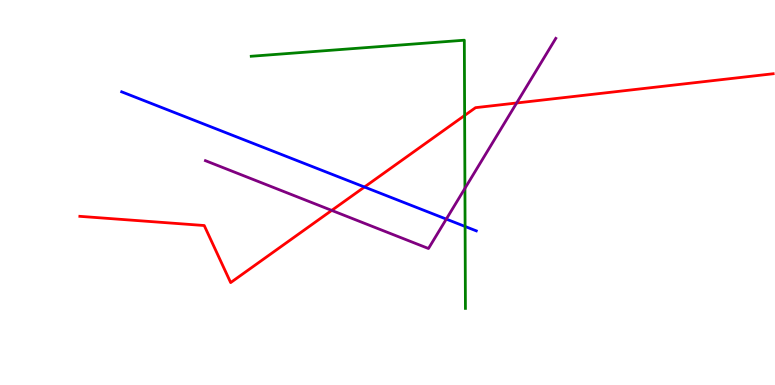[{'lines': ['blue', 'red'], 'intersections': [{'x': 4.7, 'y': 5.14}]}, {'lines': ['green', 'red'], 'intersections': [{'x': 6.0, 'y': 7.0}]}, {'lines': ['purple', 'red'], 'intersections': [{'x': 4.28, 'y': 4.53}, {'x': 6.67, 'y': 7.33}]}, {'lines': ['blue', 'green'], 'intersections': [{'x': 6.0, 'y': 4.12}]}, {'lines': ['blue', 'purple'], 'intersections': [{'x': 5.76, 'y': 4.31}]}, {'lines': ['green', 'purple'], 'intersections': [{'x': 6.0, 'y': 5.11}]}]